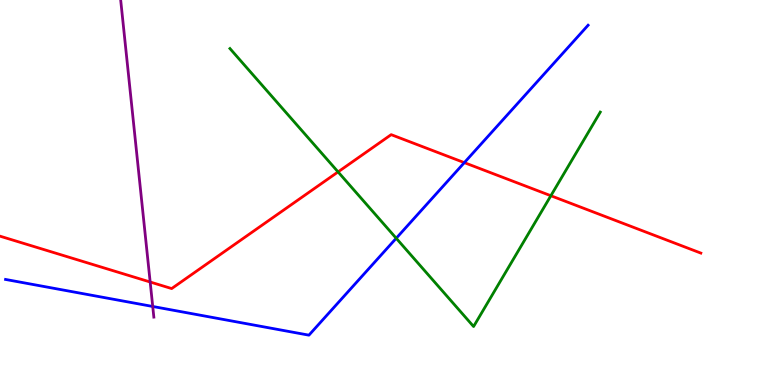[{'lines': ['blue', 'red'], 'intersections': [{'x': 5.99, 'y': 5.78}]}, {'lines': ['green', 'red'], 'intersections': [{'x': 4.36, 'y': 5.54}, {'x': 7.11, 'y': 4.92}]}, {'lines': ['purple', 'red'], 'intersections': [{'x': 1.94, 'y': 2.68}]}, {'lines': ['blue', 'green'], 'intersections': [{'x': 5.11, 'y': 3.81}]}, {'lines': ['blue', 'purple'], 'intersections': [{'x': 1.97, 'y': 2.04}]}, {'lines': ['green', 'purple'], 'intersections': []}]